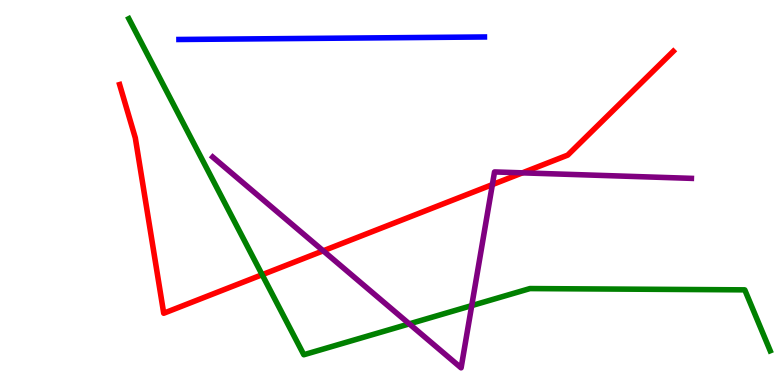[{'lines': ['blue', 'red'], 'intersections': []}, {'lines': ['green', 'red'], 'intersections': [{'x': 3.38, 'y': 2.86}]}, {'lines': ['purple', 'red'], 'intersections': [{'x': 4.17, 'y': 3.49}, {'x': 6.35, 'y': 5.21}, {'x': 6.74, 'y': 5.51}]}, {'lines': ['blue', 'green'], 'intersections': []}, {'lines': ['blue', 'purple'], 'intersections': []}, {'lines': ['green', 'purple'], 'intersections': [{'x': 5.28, 'y': 1.59}, {'x': 6.09, 'y': 2.06}]}]